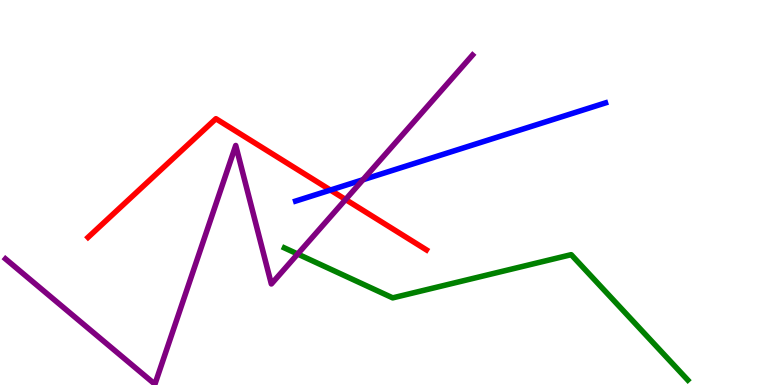[{'lines': ['blue', 'red'], 'intersections': [{'x': 4.26, 'y': 5.06}]}, {'lines': ['green', 'red'], 'intersections': []}, {'lines': ['purple', 'red'], 'intersections': [{'x': 4.46, 'y': 4.82}]}, {'lines': ['blue', 'green'], 'intersections': []}, {'lines': ['blue', 'purple'], 'intersections': [{'x': 4.68, 'y': 5.33}]}, {'lines': ['green', 'purple'], 'intersections': [{'x': 3.84, 'y': 3.4}]}]